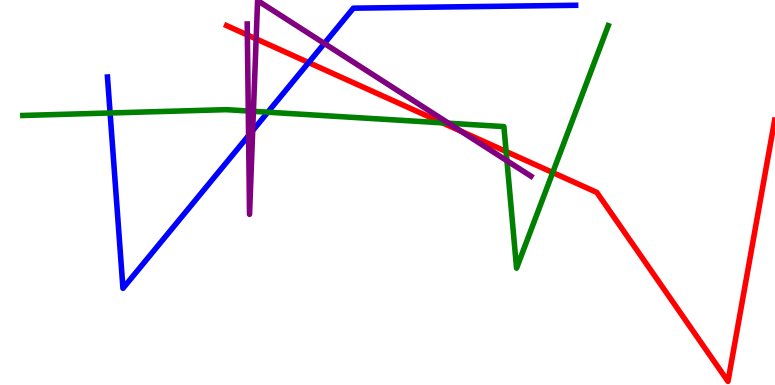[{'lines': ['blue', 'red'], 'intersections': [{'x': 3.98, 'y': 8.38}]}, {'lines': ['green', 'red'], 'intersections': [{'x': 5.71, 'y': 6.81}, {'x': 6.53, 'y': 6.06}, {'x': 7.13, 'y': 5.52}]}, {'lines': ['purple', 'red'], 'intersections': [{'x': 3.19, 'y': 9.09}, {'x': 3.31, 'y': 8.99}, {'x': 5.95, 'y': 6.59}]}, {'lines': ['blue', 'green'], 'intersections': [{'x': 1.42, 'y': 7.07}, {'x': 3.46, 'y': 7.09}]}, {'lines': ['blue', 'purple'], 'intersections': [{'x': 3.21, 'y': 6.48}, {'x': 3.26, 'y': 6.61}, {'x': 4.19, 'y': 8.87}]}, {'lines': ['green', 'purple'], 'intersections': [{'x': 3.2, 'y': 7.12}, {'x': 3.27, 'y': 7.11}, {'x': 5.79, 'y': 6.8}, {'x': 6.54, 'y': 5.83}]}]